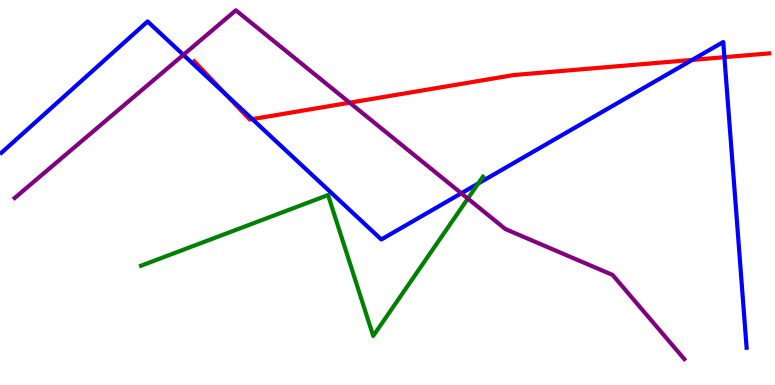[{'lines': ['blue', 'red'], 'intersections': [{'x': 2.91, 'y': 7.55}, {'x': 3.26, 'y': 6.91}, {'x': 8.93, 'y': 8.44}, {'x': 9.35, 'y': 8.51}]}, {'lines': ['green', 'red'], 'intersections': []}, {'lines': ['purple', 'red'], 'intersections': [{'x': 4.51, 'y': 7.33}]}, {'lines': ['blue', 'green'], 'intersections': [{'x': 6.17, 'y': 5.23}]}, {'lines': ['blue', 'purple'], 'intersections': [{'x': 2.37, 'y': 8.58}, {'x': 5.95, 'y': 4.98}]}, {'lines': ['green', 'purple'], 'intersections': [{'x': 6.04, 'y': 4.84}]}]